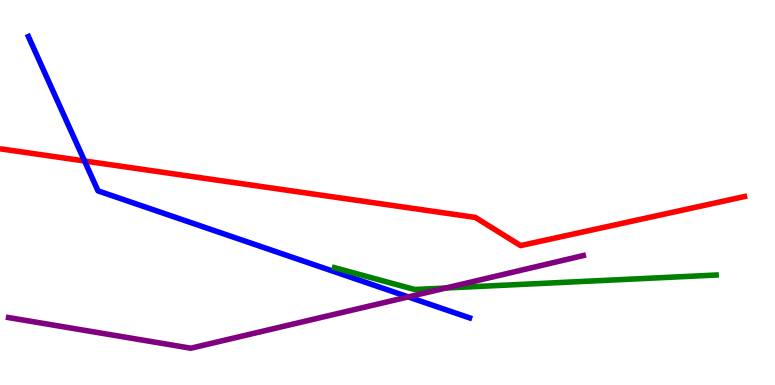[{'lines': ['blue', 'red'], 'intersections': [{'x': 1.09, 'y': 5.82}]}, {'lines': ['green', 'red'], 'intersections': []}, {'lines': ['purple', 'red'], 'intersections': []}, {'lines': ['blue', 'green'], 'intersections': []}, {'lines': ['blue', 'purple'], 'intersections': [{'x': 5.27, 'y': 2.29}]}, {'lines': ['green', 'purple'], 'intersections': [{'x': 5.75, 'y': 2.52}]}]